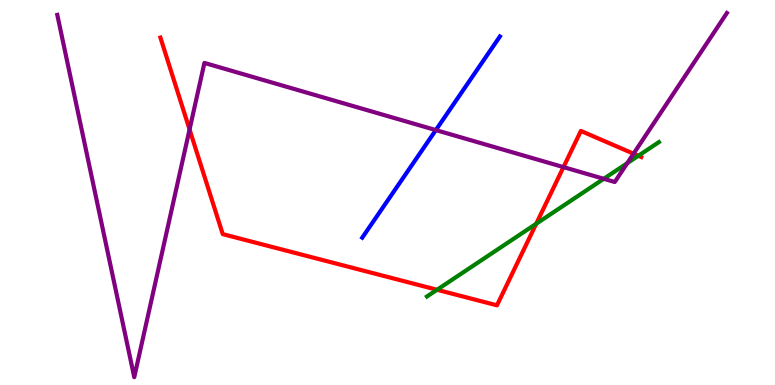[{'lines': ['blue', 'red'], 'intersections': []}, {'lines': ['green', 'red'], 'intersections': [{'x': 5.64, 'y': 2.47}, {'x': 6.92, 'y': 4.19}, {'x': 8.24, 'y': 5.95}]}, {'lines': ['purple', 'red'], 'intersections': [{'x': 2.45, 'y': 6.64}, {'x': 7.27, 'y': 5.66}, {'x': 8.17, 'y': 6.01}]}, {'lines': ['blue', 'green'], 'intersections': []}, {'lines': ['blue', 'purple'], 'intersections': [{'x': 5.62, 'y': 6.62}]}, {'lines': ['green', 'purple'], 'intersections': [{'x': 7.79, 'y': 5.36}, {'x': 8.09, 'y': 5.76}]}]